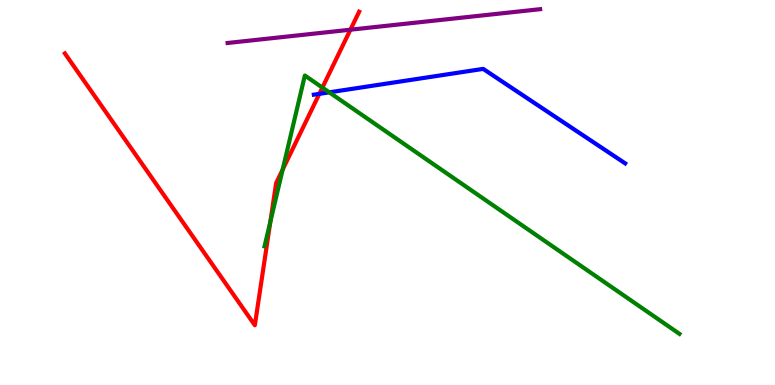[{'lines': ['blue', 'red'], 'intersections': [{'x': 4.12, 'y': 7.56}]}, {'lines': ['green', 'red'], 'intersections': [{'x': 3.49, 'y': 4.24}, {'x': 3.65, 'y': 5.6}, {'x': 4.16, 'y': 7.72}]}, {'lines': ['purple', 'red'], 'intersections': [{'x': 4.52, 'y': 9.23}]}, {'lines': ['blue', 'green'], 'intersections': [{'x': 4.25, 'y': 7.6}]}, {'lines': ['blue', 'purple'], 'intersections': []}, {'lines': ['green', 'purple'], 'intersections': []}]